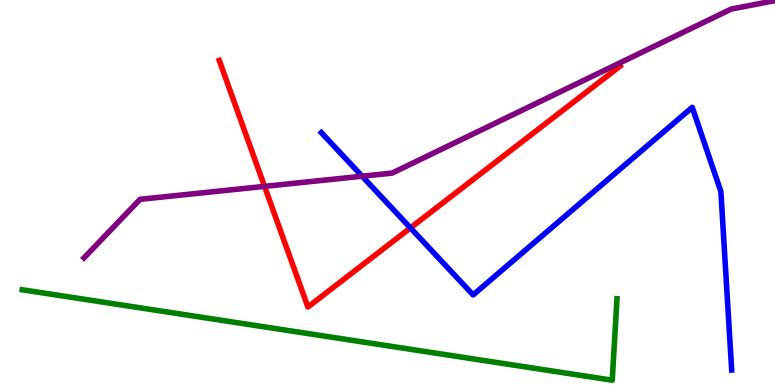[{'lines': ['blue', 'red'], 'intersections': [{'x': 5.3, 'y': 4.08}]}, {'lines': ['green', 'red'], 'intersections': []}, {'lines': ['purple', 'red'], 'intersections': [{'x': 3.41, 'y': 5.16}]}, {'lines': ['blue', 'green'], 'intersections': []}, {'lines': ['blue', 'purple'], 'intersections': [{'x': 4.67, 'y': 5.42}]}, {'lines': ['green', 'purple'], 'intersections': []}]